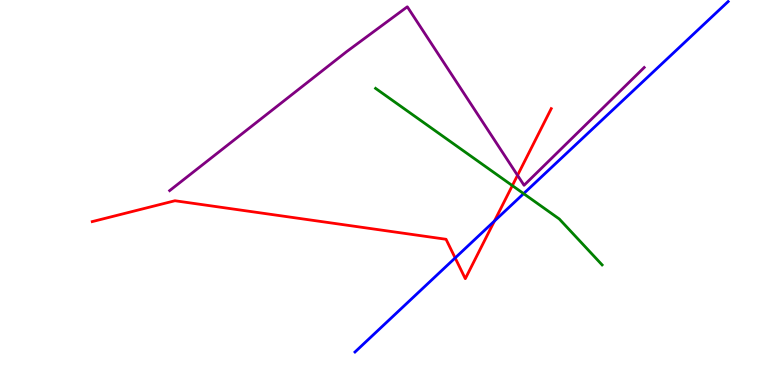[{'lines': ['blue', 'red'], 'intersections': [{'x': 5.87, 'y': 3.3}, {'x': 6.38, 'y': 4.26}]}, {'lines': ['green', 'red'], 'intersections': [{'x': 6.61, 'y': 5.18}]}, {'lines': ['purple', 'red'], 'intersections': [{'x': 6.68, 'y': 5.45}]}, {'lines': ['blue', 'green'], 'intersections': [{'x': 6.76, 'y': 4.97}]}, {'lines': ['blue', 'purple'], 'intersections': []}, {'lines': ['green', 'purple'], 'intersections': []}]